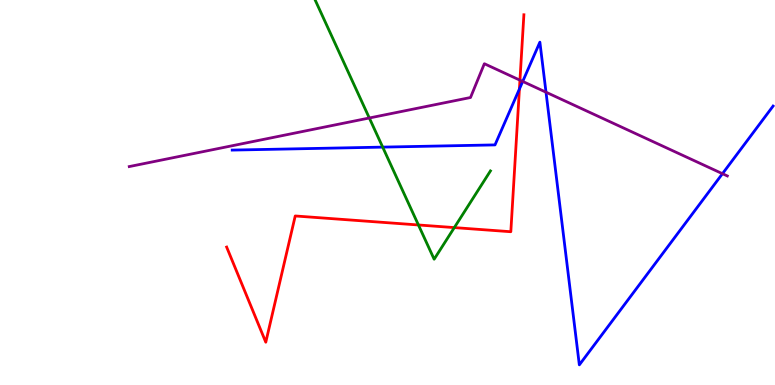[{'lines': ['blue', 'red'], 'intersections': [{'x': 6.7, 'y': 7.69}]}, {'lines': ['green', 'red'], 'intersections': [{'x': 5.4, 'y': 4.16}, {'x': 5.86, 'y': 4.09}]}, {'lines': ['purple', 'red'], 'intersections': [{'x': 6.71, 'y': 7.92}]}, {'lines': ['blue', 'green'], 'intersections': [{'x': 4.94, 'y': 6.18}]}, {'lines': ['blue', 'purple'], 'intersections': [{'x': 6.74, 'y': 7.88}, {'x': 7.05, 'y': 7.61}, {'x': 9.32, 'y': 5.49}]}, {'lines': ['green', 'purple'], 'intersections': [{'x': 4.77, 'y': 6.94}]}]